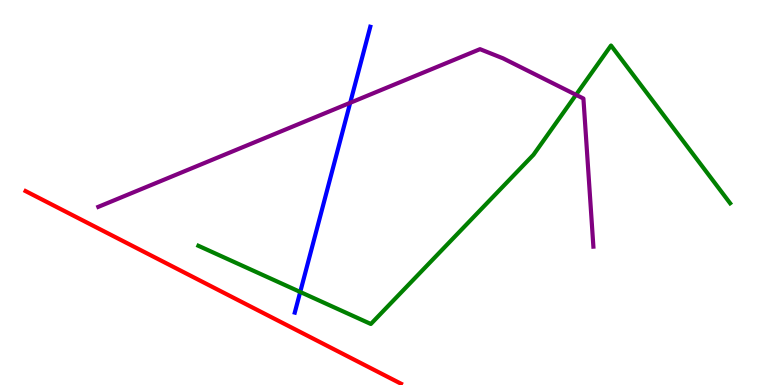[{'lines': ['blue', 'red'], 'intersections': []}, {'lines': ['green', 'red'], 'intersections': []}, {'lines': ['purple', 'red'], 'intersections': []}, {'lines': ['blue', 'green'], 'intersections': [{'x': 3.87, 'y': 2.42}]}, {'lines': ['blue', 'purple'], 'intersections': [{'x': 4.52, 'y': 7.33}]}, {'lines': ['green', 'purple'], 'intersections': [{'x': 7.43, 'y': 7.54}]}]